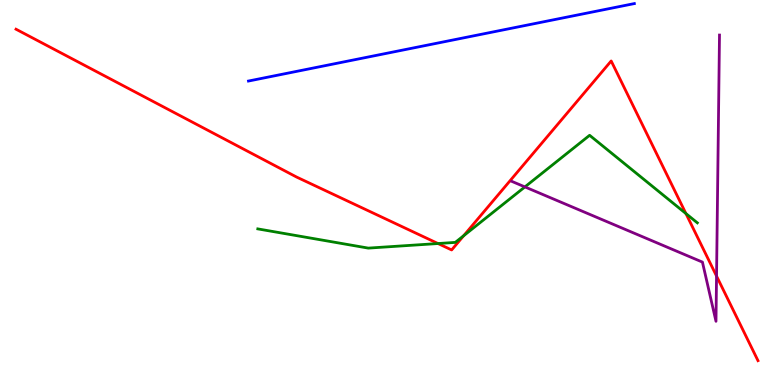[{'lines': ['blue', 'red'], 'intersections': []}, {'lines': ['green', 'red'], 'intersections': [{'x': 5.65, 'y': 3.67}, {'x': 5.98, 'y': 3.88}, {'x': 8.85, 'y': 4.45}]}, {'lines': ['purple', 'red'], 'intersections': [{'x': 9.25, 'y': 2.83}]}, {'lines': ['blue', 'green'], 'intersections': []}, {'lines': ['blue', 'purple'], 'intersections': []}, {'lines': ['green', 'purple'], 'intersections': [{'x': 6.77, 'y': 5.15}]}]